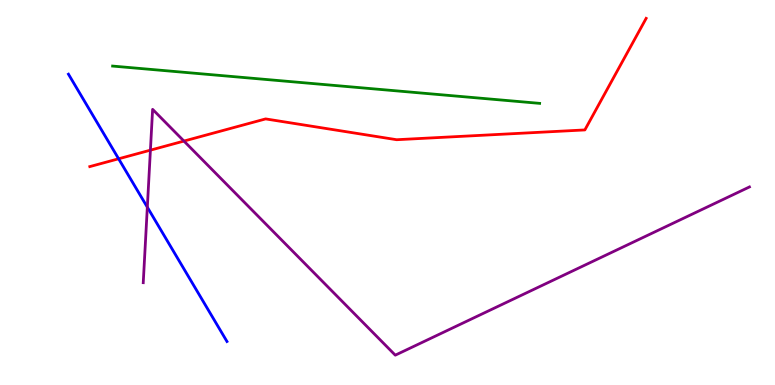[{'lines': ['blue', 'red'], 'intersections': [{'x': 1.53, 'y': 5.88}]}, {'lines': ['green', 'red'], 'intersections': []}, {'lines': ['purple', 'red'], 'intersections': [{'x': 1.94, 'y': 6.1}, {'x': 2.37, 'y': 6.34}]}, {'lines': ['blue', 'green'], 'intersections': []}, {'lines': ['blue', 'purple'], 'intersections': [{'x': 1.9, 'y': 4.62}]}, {'lines': ['green', 'purple'], 'intersections': []}]